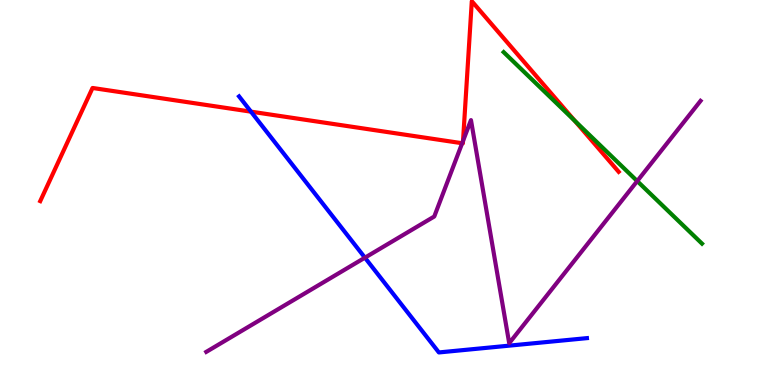[{'lines': ['blue', 'red'], 'intersections': [{'x': 3.24, 'y': 7.1}]}, {'lines': ['green', 'red'], 'intersections': [{'x': 7.42, 'y': 6.86}]}, {'lines': ['purple', 'red'], 'intersections': [{'x': 5.96, 'y': 6.28}, {'x': 5.97, 'y': 6.34}]}, {'lines': ['blue', 'green'], 'intersections': []}, {'lines': ['blue', 'purple'], 'intersections': [{'x': 4.71, 'y': 3.31}]}, {'lines': ['green', 'purple'], 'intersections': [{'x': 8.22, 'y': 5.3}]}]